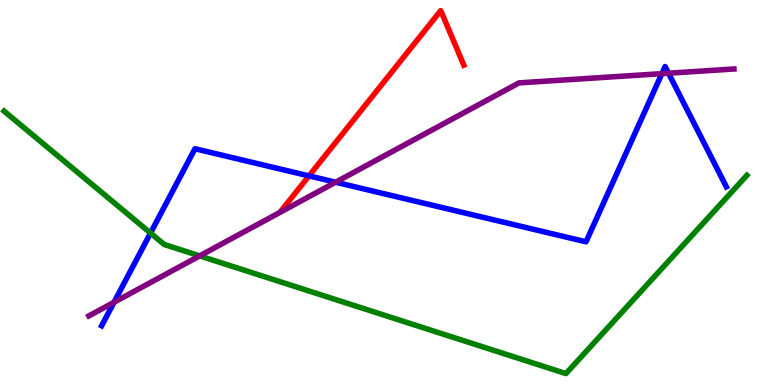[{'lines': ['blue', 'red'], 'intersections': [{'x': 3.99, 'y': 5.43}]}, {'lines': ['green', 'red'], 'intersections': []}, {'lines': ['purple', 'red'], 'intersections': []}, {'lines': ['blue', 'green'], 'intersections': [{'x': 1.94, 'y': 3.95}]}, {'lines': ['blue', 'purple'], 'intersections': [{'x': 1.47, 'y': 2.15}, {'x': 4.33, 'y': 5.27}, {'x': 8.54, 'y': 8.09}, {'x': 8.63, 'y': 8.1}]}, {'lines': ['green', 'purple'], 'intersections': [{'x': 2.58, 'y': 3.35}]}]